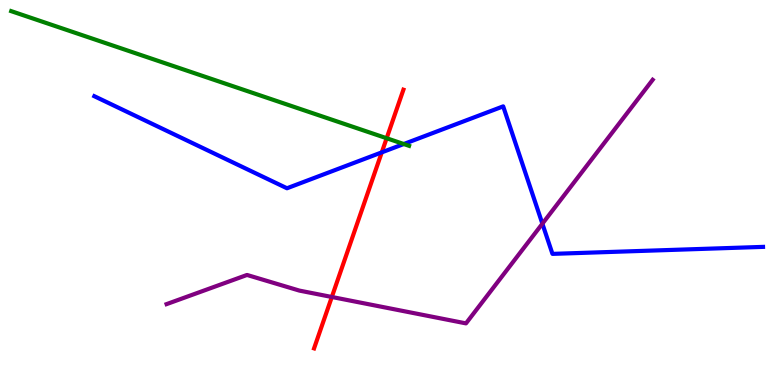[{'lines': ['blue', 'red'], 'intersections': [{'x': 4.93, 'y': 6.04}]}, {'lines': ['green', 'red'], 'intersections': [{'x': 4.99, 'y': 6.41}]}, {'lines': ['purple', 'red'], 'intersections': [{'x': 4.28, 'y': 2.29}]}, {'lines': ['blue', 'green'], 'intersections': [{'x': 5.21, 'y': 6.26}]}, {'lines': ['blue', 'purple'], 'intersections': [{'x': 7.0, 'y': 4.19}]}, {'lines': ['green', 'purple'], 'intersections': []}]